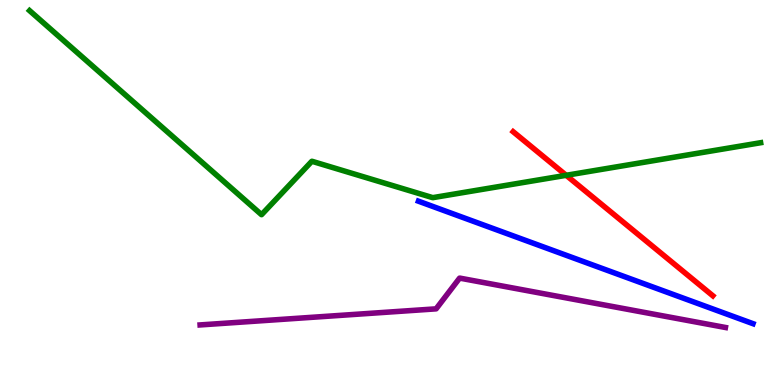[{'lines': ['blue', 'red'], 'intersections': []}, {'lines': ['green', 'red'], 'intersections': [{'x': 7.31, 'y': 5.45}]}, {'lines': ['purple', 'red'], 'intersections': []}, {'lines': ['blue', 'green'], 'intersections': []}, {'lines': ['blue', 'purple'], 'intersections': []}, {'lines': ['green', 'purple'], 'intersections': []}]